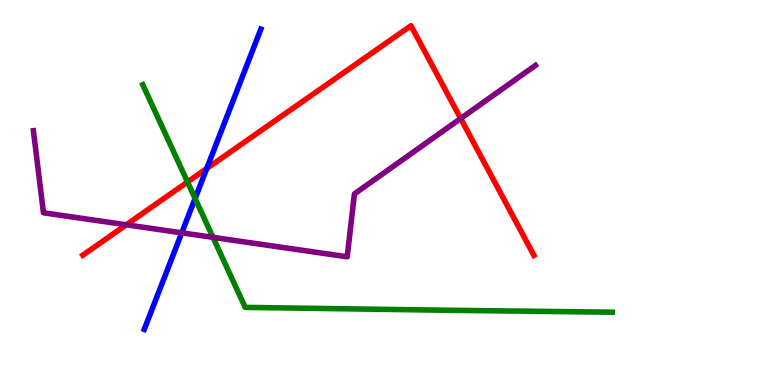[{'lines': ['blue', 'red'], 'intersections': [{'x': 2.67, 'y': 5.62}]}, {'lines': ['green', 'red'], 'intersections': [{'x': 2.42, 'y': 5.27}]}, {'lines': ['purple', 'red'], 'intersections': [{'x': 1.63, 'y': 4.16}, {'x': 5.94, 'y': 6.92}]}, {'lines': ['blue', 'green'], 'intersections': [{'x': 2.52, 'y': 4.85}]}, {'lines': ['blue', 'purple'], 'intersections': [{'x': 2.35, 'y': 3.95}]}, {'lines': ['green', 'purple'], 'intersections': [{'x': 2.75, 'y': 3.83}]}]